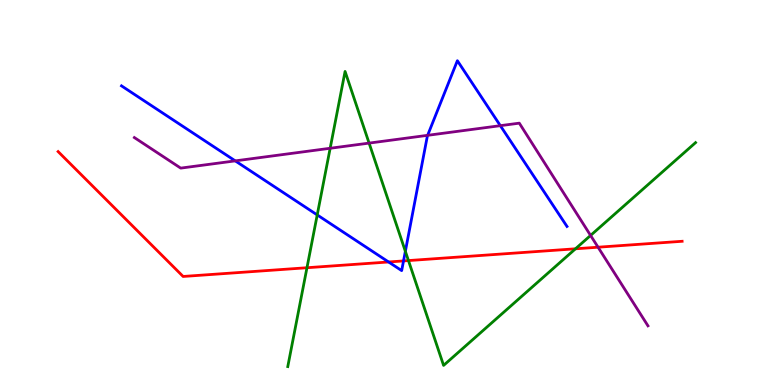[{'lines': ['blue', 'red'], 'intersections': [{'x': 5.01, 'y': 3.2}, {'x': 5.21, 'y': 3.22}]}, {'lines': ['green', 'red'], 'intersections': [{'x': 3.96, 'y': 3.05}, {'x': 5.27, 'y': 3.23}, {'x': 7.43, 'y': 3.54}]}, {'lines': ['purple', 'red'], 'intersections': [{'x': 7.72, 'y': 3.58}]}, {'lines': ['blue', 'green'], 'intersections': [{'x': 4.09, 'y': 4.42}, {'x': 5.23, 'y': 3.47}]}, {'lines': ['blue', 'purple'], 'intersections': [{'x': 3.04, 'y': 5.82}, {'x': 5.52, 'y': 6.49}, {'x': 6.46, 'y': 6.74}]}, {'lines': ['green', 'purple'], 'intersections': [{'x': 4.26, 'y': 6.15}, {'x': 4.76, 'y': 6.28}, {'x': 7.62, 'y': 3.88}]}]